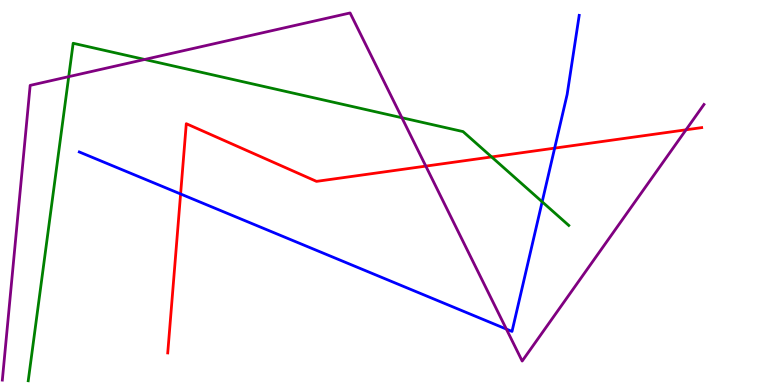[{'lines': ['blue', 'red'], 'intersections': [{'x': 2.33, 'y': 4.96}, {'x': 7.16, 'y': 6.15}]}, {'lines': ['green', 'red'], 'intersections': [{'x': 6.34, 'y': 5.92}]}, {'lines': ['purple', 'red'], 'intersections': [{'x': 5.49, 'y': 5.69}, {'x': 8.85, 'y': 6.63}]}, {'lines': ['blue', 'green'], 'intersections': [{'x': 7.0, 'y': 4.76}]}, {'lines': ['blue', 'purple'], 'intersections': [{'x': 6.53, 'y': 1.45}]}, {'lines': ['green', 'purple'], 'intersections': [{'x': 0.887, 'y': 8.01}, {'x': 1.87, 'y': 8.46}, {'x': 5.19, 'y': 6.94}]}]